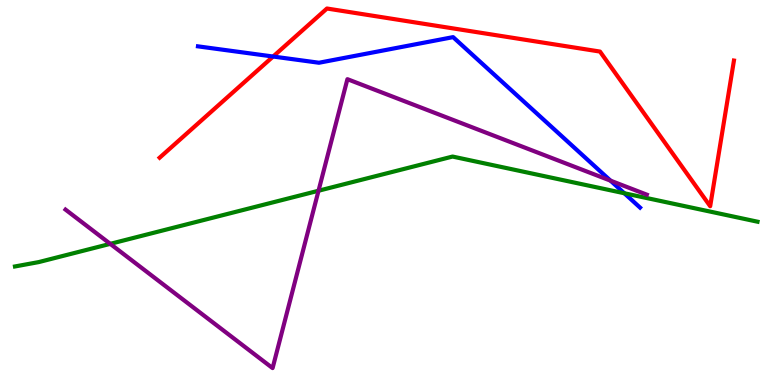[{'lines': ['blue', 'red'], 'intersections': [{'x': 3.52, 'y': 8.53}]}, {'lines': ['green', 'red'], 'intersections': []}, {'lines': ['purple', 'red'], 'intersections': []}, {'lines': ['blue', 'green'], 'intersections': [{'x': 8.06, 'y': 4.98}]}, {'lines': ['blue', 'purple'], 'intersections': [{'x': 7.88, 'y': 5.31}]}, {'lines': ['green', 'purple'], 'intersections': [{'x': 1.42, 'y': 3.67}, {'x': 4.11, 'y': 5.05}]}]